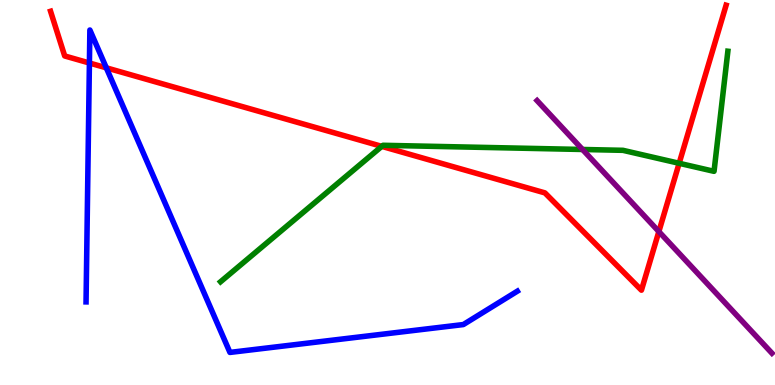[{'lines': ['blue', 'red'], 'intersections': [{'x': 1.15, 'y': 8.36}, {'x': 1.37, 'y': 8.24}]}, {'lines': ['green', 'red'], 'intersections': [{'x': 4.93, 'y': 6.2}, {'x': 8.76, 'y': 5.76}]}, {'lines': ['purple', 'red'], 'intersections': [{'x': 8.5, 'y': 3.99}]}, {'lines': ['blue', 'green'], 'intersections': []}, {'lines': ['blue', 'purple'], 'intersections': []}, {'lines': ['green', 'purple'], 'intersections': [{'x': 7.52, 'y': 6.12}]}]